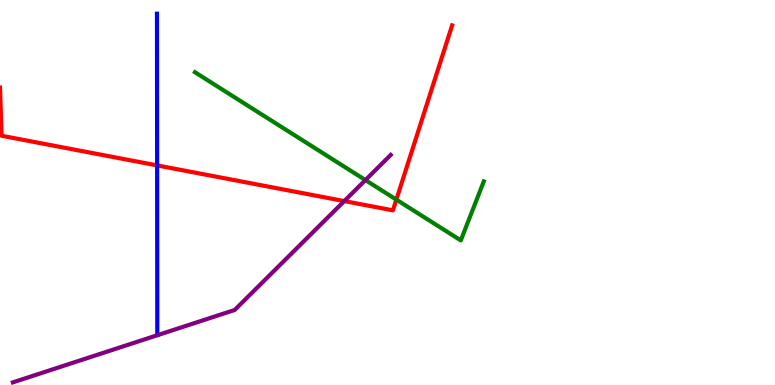[{'lines': ['blue', 'red'], 'intersections': [{'x': 2.03, 'y': 5.7}]}, {'lines': ['green', 'red'], 'intersections': [{'x': 5.11, 'y': 4.81}]}, {'lines': ['purple', 'red'], 'intersections': [{'x': 4.44, 'y': 4.78}]}, {'lines': ['blue', 'green'], 'intersections': []}, {'lines': ['blue', 'purple'], 'intersections': []}, {'lines': ['green', 'purple'], 'intersections': [{'x': 4.72, 'y': 5.32}]}]